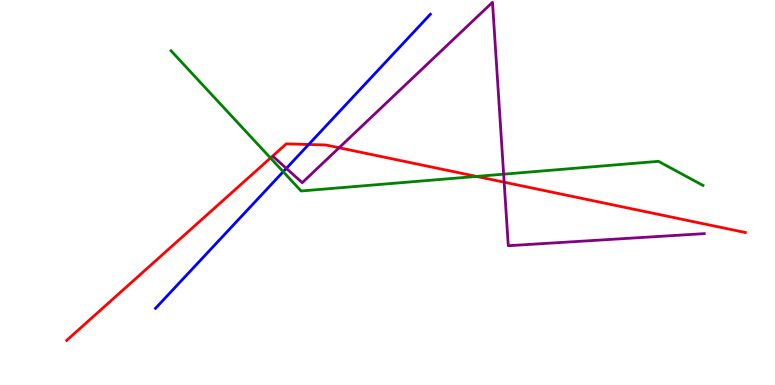[{'lines': ['blue', 'red'], 'intersections': [{'x': 3.98, 'y': 6.25}]}, {'lines': ['green', 'red'], 'intersections': [{'x': 3.49, 'y': 5.9}, {'x': 6.15, 'y': 5.42}]}, {'lines': ['purple', 'red'], 'intersections': [{'x': 4.38, 'y': 6.16}, {'x': 6.51, 'y': 5.27}]}, {'lines': ['blue', 'green'], 'intersections': [{'x': 3.65, 'y': 5.54}]}, {'lines': ['blue', 'purple'], 'intersections': [{'x': 3.69, 'y': 5.63}]}, {'lines': ['green', 'purple'], 'intersections': [{'x': 6.5, 'y': 5.48}]}]